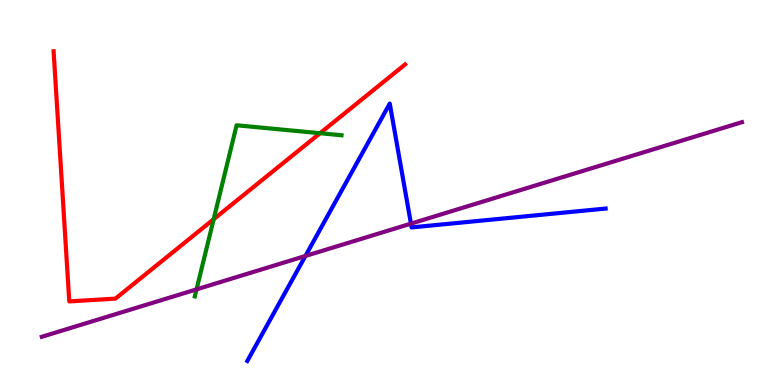[{'lines': ['blue', 'red'], 'intersections': []}, {'lines': ['green', 'red'], 'intersections': [{'x': 2.76, 'y': 4.31}, {'x': 4.13, 'y': 6.54}]}, {'lines': ['purple', 'red'], 'intersections': []}, {'lines': ['blue', 'green'], 'intersections': []}, {'lines': ['blue', 'purple'], 'intersections': [{'x': 3.94, 'y': 3.35}, {'x': 5.3, 'y': 4.19}]}, {'lines': ['green', 'purple'], 'intersections': [{'x': 2.54, 'y': 2.48}]}]